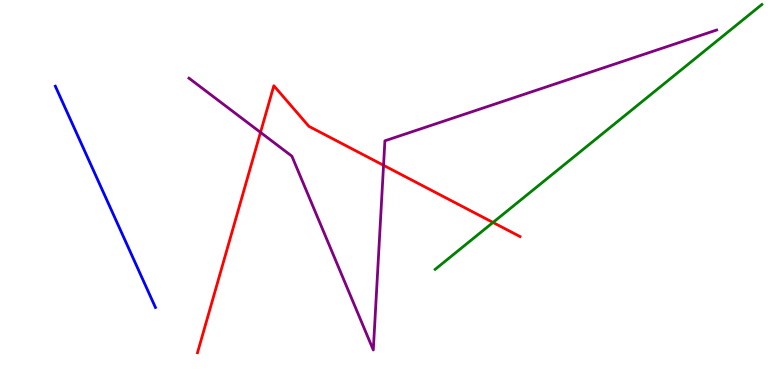[{'lines': ['blue', 'red'], 'intersections': []}, {'lines': ['green', 'red'], 'intersections': [{'x': 6.36, 'y': 4.22}]}, {'lines': ['purple', 'red'], 'intersections': [{'x': 3.36, 'y': 6.56}, {'x': 4.95, 'y': 5.71}]}, {'lines': ['blue', 'green'], 'intersections': []}, {'lines': ['blue', 'purple'], 'intersections': []}, {'lines': ['green', 'purple'], 'intersections': []}]